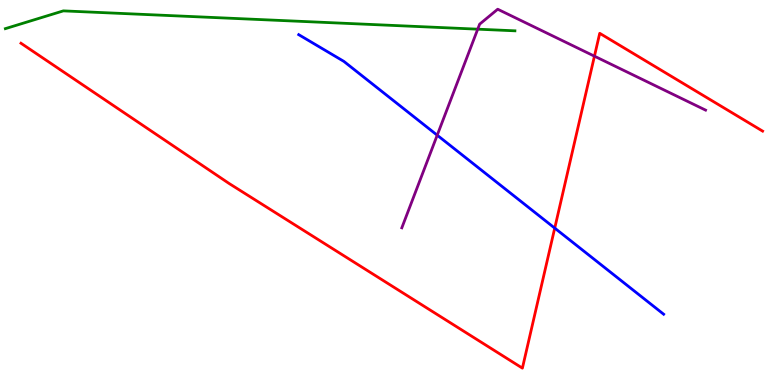[{'lines': ['blue', 'red'], 'intersections': [{'x': 7.16, 'y': 4.08}]}, {'lines': ['green', 'red'], 'intersections': []}, {'lines': ['purple', 'red'], 'intersections': [{'x': 7.67, 'y': 8.54}]}, {'lines': ['blue', 'green'], 'intersections': []}, {'lines': ['blue', 'purple'], 'intersections': [{'x': 5.64, 'y': 6.49}]}, {'lines': ['green', 'purple'], 'intersections': [{'x': 6.16, 'y': 9.24}]}]